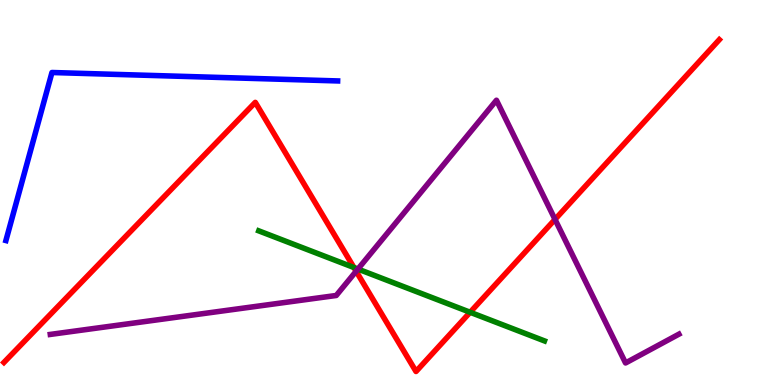[{'lines': ['blue', 'red'], 'intersections': []}, {'lines': ['green', 'red'], 'intersections': [{'x': 4.57, 'y': 3.05}, {'x': 6.07, 'y': 1.89}]}, {'lines': ['purple', 'red'], 'intersections': [{'x': 4.6, 'y': 2.96}, {'x': 7.16, 'y': 4.3}]}, {'lines': ['blue', 'green'], 'intersections': []}, {'lines': ['blue', 'purple'], 'intersections': []}, {'lines': ['green', 'purple'], 'intersections': [{'x': 4.62, 'y': 3.01}]}]